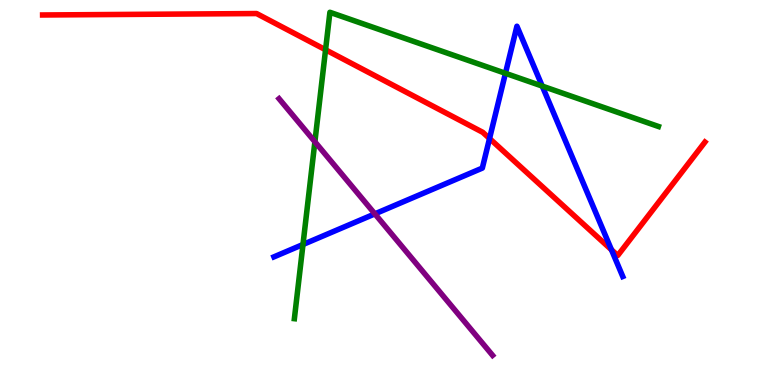[{'lines': ['blue', 'red'], 'intersections': [{'x': 6.32, 'y': 6.4}, {'x': 7.89, 'y': 3.51}]}, {'lines': ['green', 'red'], 'intersections': [{'x': 4.2, 'y': 8.71}]}, {'lines': ['purple', 'red'], 'intersections': []}, {'lines': ['blue', 'green'], 'intersections': [{'x': 3.91, 'y': 3.65}, {'x': 6.52, 'y': 8.1}, {'x': 7.0, 'y': 7.76}]}, {'lines': ['blue', 'purple'], 'intersections': [{'x': 4.84, 'y': 4.44}]}, {'lines': ['green', 'purple'], 'intersections': [{'x': 4.06, 'y': 6.32}]}]